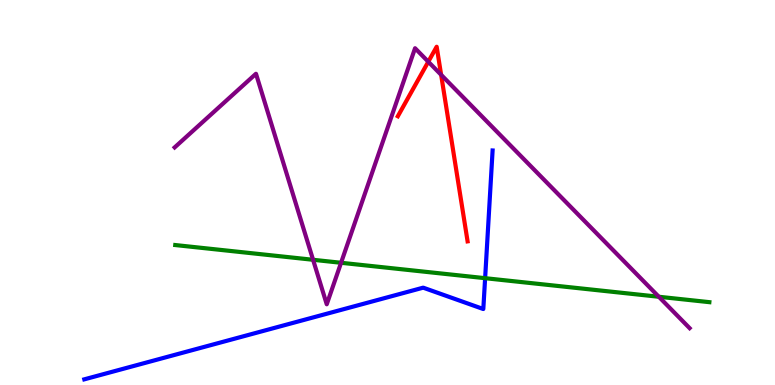[{'lines': ['blue', 'red'], 'intersections': []}, {'lines': ['green', 'red'], 'intersections': []}, {'lines': ['purple', 'red'], 'intersections': [{'x': 5.53, 'y': 8.4}, {'x': 5.69, 'y': 8.06}]}, {'lines': ['blue', 'green'], 'intersections': [{'x': 6.26, 'y': 2.77}]}, {'lines': ['blue', 'purple'], 'intersections': []}, {'lines': ['green', 'purple'], 'intersections': [{'x': 4.04, 'y': 3.25}, {'x': 4.4, 'y': 3.17}, {'x': 8.5, 'y': 2.29}]}]